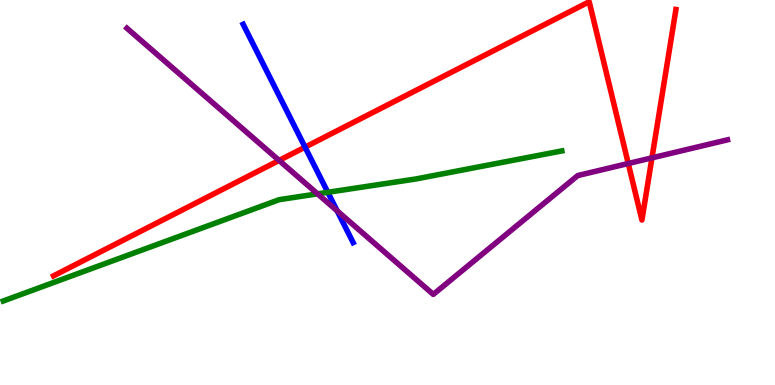[{'lines': ['blue', 'red'], 'intersections': [{'x': 3.94, 'y': 6.18}]}, {'lines': ['green', 'red'], 'intersections': []}, {'lines': ['purple', 'red'], 'intersections': [{'x': 3.6, 'y': 5.83}, {'x': 8.11, 'y': 5.75}, {'x': 8.41, 'y': 5.9}]}, {'lines': ['blue', 'green'], 'intersections': [{'x': 4.23, 'y': 5.01}]}, {'lines': ['blue', 'purple'], 'intersections': [{'x': 4.35, 'y': 4.52}]}, {'lines': ['green', 'purple'], 'intersections': [{'x': 4.1, 'y': 4.96}]}]